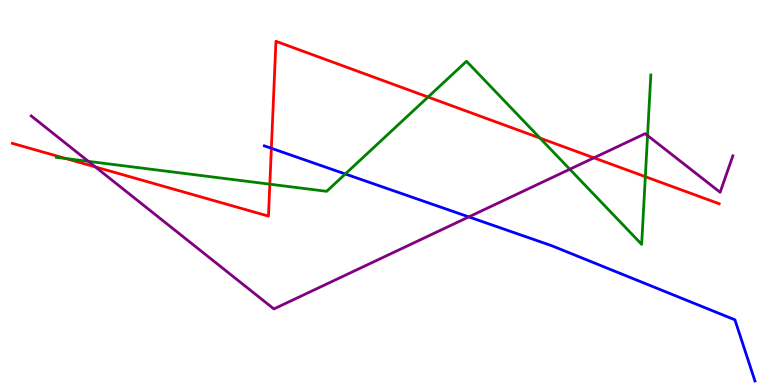[{'lines': ['blue', 'red'], 'intersections': [{'x': 3.5, 'y': 6.15}]}, {'lines': ['green', 'red'], 'intersections': [{'x': 0.849, 'y': 5.88}, {'x': 3.48, 'y': 5.22}, {'x': 5.52, 'y': 7.48}, {'x': 6.97, 'y': 6.41}, {'x': 8.33, 'y': 5.41}]}, {'lines': ['purple', 'red'], 'intersections': [{'x': 1.23, 'y': 5.66}, {'x': 7.66, 'y': 5.9}]}, {'lines': ['blue', 'green'], 'intersections': [{'x': 4.46, 'y': 5.48}]}, {'lines': ['blue', 'purple'], 'intersections': [{'x': 6.05, 'y': 4.37}]}, {'lines': ['green', 'purple'], 'intersections': [{'x': 1.14, 'y': 5.81}, {'x': 7.35, 'y': 5.6}, {'x': 8.36, 'y': 6.48}]}]